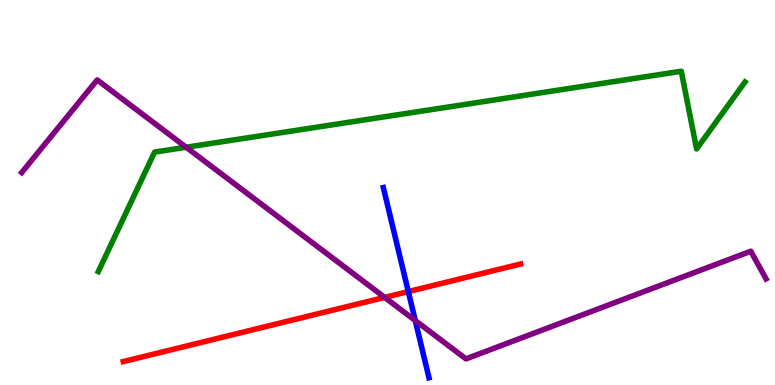[{'lines': ['blue', 'red'], 'intersections': [{'x': 5.27, 'y': 2.43}]}, {'lines': ['green', 'red'], 'intersections': []}, {'lines': ['purple', 'red'], 'intersections': [{'x': 4.96, 'y': 2.28}]}, {'lines': ['blue', 'green'], 'intersections': []}, {'lines': ['blue', 'purple'], 'intersections': [{'x': 5.36, 'y': 1.67}]}, {'lines': ['green', 'purple'], 'intersections': [{'x': 2.4, 'y': 6.18}]}]